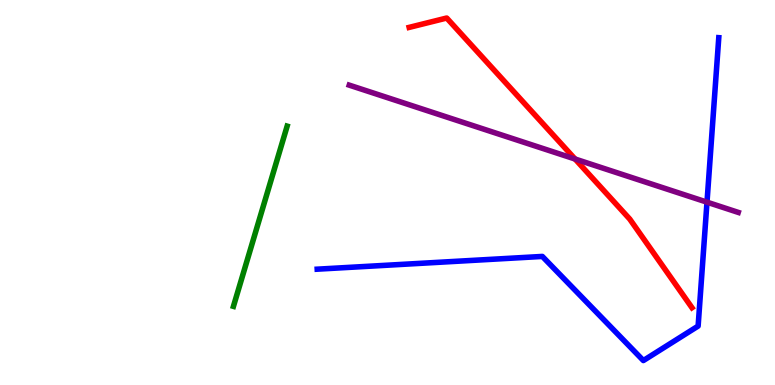[{'lines': ['blue', 'red'], 'intersections': []}, {'lines': ['green', 'red'], 'intersections': []}, {'lines': ['purple', 'red'], 'intersections': [{'x': 7.42, 'y': 5.87}]}, {'lines': ['blue', 'green'], 'intersections': []}, {'lines': ['blue', 'purple'], 'intersections': [{'x': 9.12, 'y': 4.75}]}, {'lines': ['green', 'purple'], 'intersections': []}]